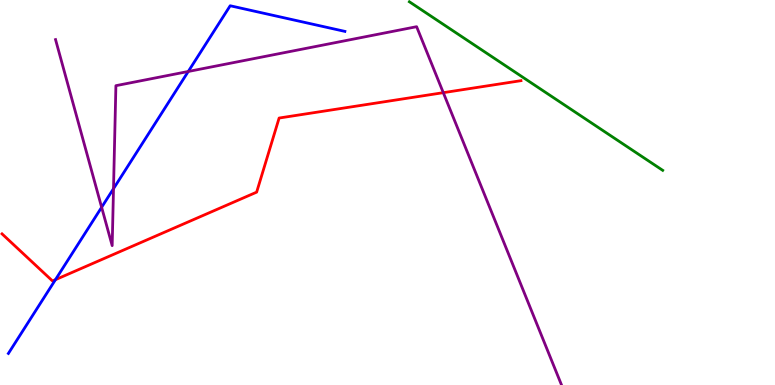[{'lines': ['blue', 'red'], 'intersections': [{'x': 0.716, 'y': 2.74}]}, {'lines': ['green', 'red'], 'intersections': []}, {'lines': ['purple', 'red'], 'intersections': [{'x': 5.72, 'y': 7.59}]}, {'lines': ['blue', 'green'], 'intersections': []}, {'lines': ['blue', 'purple'], 'intersections': [{'x': 1.31, 'y': 4.62}, {'x': 1.46, 'y': 5.1}, {'x': 2.43, 'y': 8.14}]}, {'lines': ['green', 'purple'], 'intersections': []}]